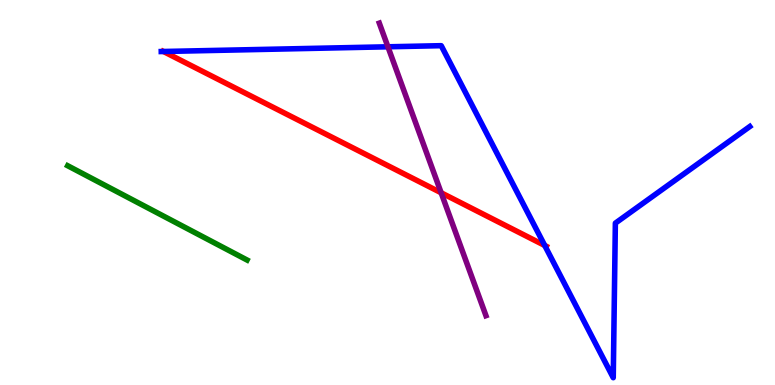[{'lines': ['blue', 'red'], 'intersections': [{'x': 2.11, 'y': 8.66}, {'x': 7.03, 'y': 3.62}]}, {'lines': ['green', 'red'], 'intersections': []}, {'lines': ['purple', 'red'], 'intersections': [{'x': 5.69, 'y': 4.99}]}, {'lines': ['blue', 'green'], 'intersections': []}, {'lines': ['blue', 'purple'], 'intersections': [{'x': 5.01, 'y': 8.78}]}, {'lines': ['green', 'purple'], 'intersections': []}]